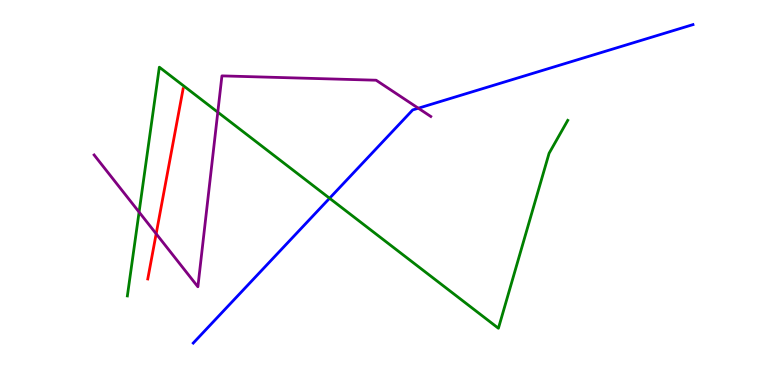[{'lines': ['blue', 'red'], 'intersections': []}, {'lines': ['green', 'red'], 'intersections': []}, {'lines': ['purple', 'red'], 'intersections': [{'x': 2.02, 'y': 3.93}]}, {'lines': ['blue', 'green'], 'intersections': [{'x': 4.25, 'y': 4.85}]}, {'lines': ['blue', 'purple'], 'intersections': [{'x': 5.4, 'y': 7.19}]}, {'lines': ['green', 'purple'], 'intersections': [{'x': 1.79, 'y': 4.49}, {'x': 2.81, 'y': 7.09}]}]